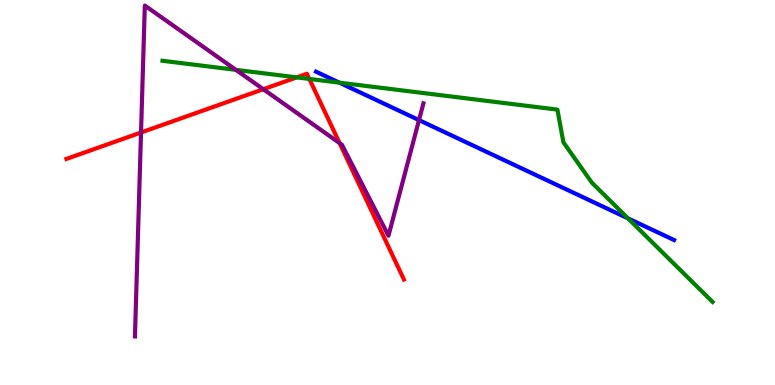[{'lines': ['blue', 'red'], 'intersections': []}, {'lines': ['green', 'red'], 'intersections': [{'x': 3.83, 'y': 7.99}, {'x': 3.99, 'y': 7.95}]}, {'lines': ['purple', 'red'], 'intersections': [{'x': 1.82, 'y': 6.56}, {'x': 3.4, 'y': 7.68}, {'x': 4.38, 'y': 6.28}]}, {'lines': ['blue', 'green'], 'intersections': [{'x': 4.38, 'y': 7.85}, {'x': 8.1, 'y': 4.33}]}, {'lines': ['blue', 'purple'], 'intersections': [{'x': 5.41, 'y': 6.88}]}, {'lines': ['green', 'purple'], 'intersections': [{'x': 3.04, 'y': 8.19}]}]